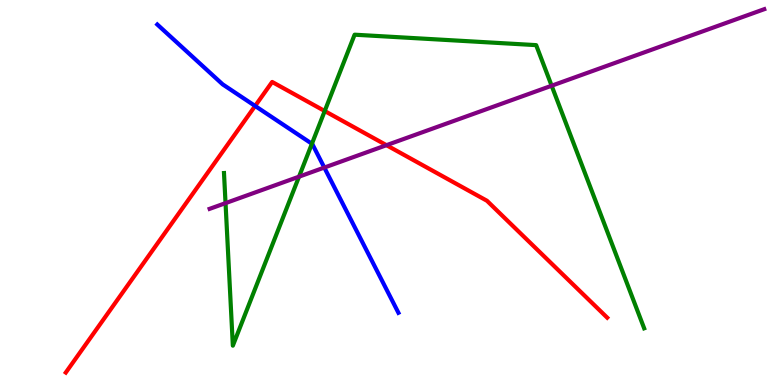[{'lines': ['blue', 'red'], 'intersections': [{'x': 3.29, 'y': 7.25}]}, {'lines': ['green', 'red'], 'intersections': [{'x': 4.19, 'y': 7.12}]}, {'lines': ['purple', 'red'], 'intersections': [{'x': 4.99, 'y': 6.23}]}, {'lines': ['blue', 'green'], 'intersections': [{'x': 4.02, 'y': 6.27}]}, {'lines': ['blue', 'purple'], 'intersections': [{'x': 4.18, 'y': 5.65}]}, {'lines': ['green', 'purple'], 'intersections': [{'x': 2.91, 'y': 4.72}, {'x': 3.86, 'y': 5.41}, {'x': 7.12, 'y': 7.77}]}]